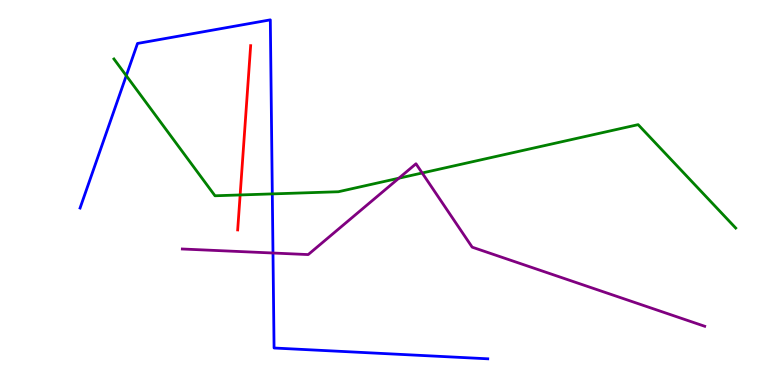[{'lines': ['blue', 'red'], 'intersections': []}, {'lines': ['green', 'red'], 'intersections': [{'x': 3.1, 'y': 4.94}]}, {'lines': ['purple', 'red'], 'intersections': []}, {'lines': ['blue', 'green'], 'intersections': [{'x': 1.63, 'y': 8.03}, {'x': 3.51, 'y': 4.96}]}, {'lines': ['blue', 'purple'], 'intersections': [{'x': 3.52, 'y': 3.43}]}, {'lines': ['green', 'purple'], 'intersections': [{'x': 5.15, 'y': 5.37}, {'x': 5.45, 'y': 5.51}]}]